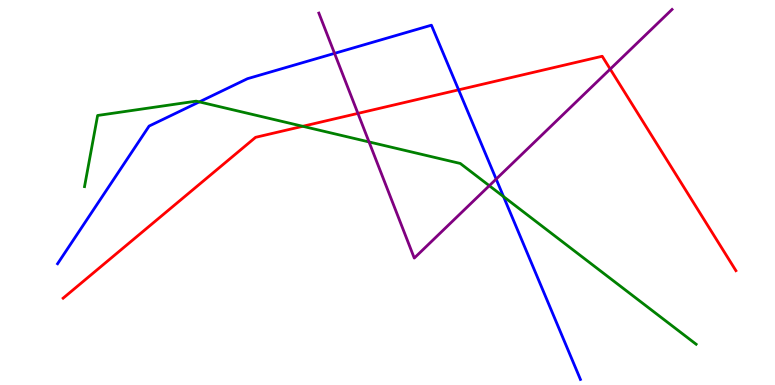[{'lines': ['blue', 'red'], 'intersections': [{'x': 5.92, 'y': 7.67}]}, {'lines': ['green', 'red'], 'intersections': [{'x': 3.91, 'y': 6.72}]}, {'lines': ['purple', 'red'], 'intersections': [{'x': 4.62, 'y': 7.05}, {'x': 7.87, 'y': 8.21}]}, {'lines': ['blue', 'green'], 'intersections': [{'x': 2.57, 'y': 7.35}, {'x': 6.5, 'y': 4.89}]}, {'lines': ['blue', 'purple'], 'intersections': [{'x': 4.32, 'y': 8.61}, {'x': 6.4, 'y': 5.35}]}, {'lines': ['green', 'purple'], 'intersections': [{'x': 4.76, 'y': 6.31}, {'x': 6.31, 'y': 5.18}]}]